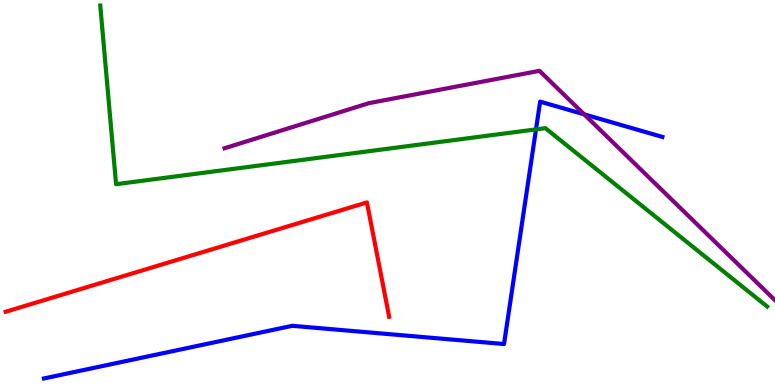[{'lines': ['blue', 'red'], 'intersections': []}, {'lines': ['green', 'red'], 'intersections': []}, {'lines': ['purple', 'red'], 'intersections': []}, {'lines': ['blue', 'green'], 'intersections': [{'x': 6.92, 'y': 6.64}]}, {'lines': ['blue', 'purple'], 'intersections': [{'x': 7.54, 'y': 7.03}]}, {'lines': ['green', 'purple'], 'intersections': []}]